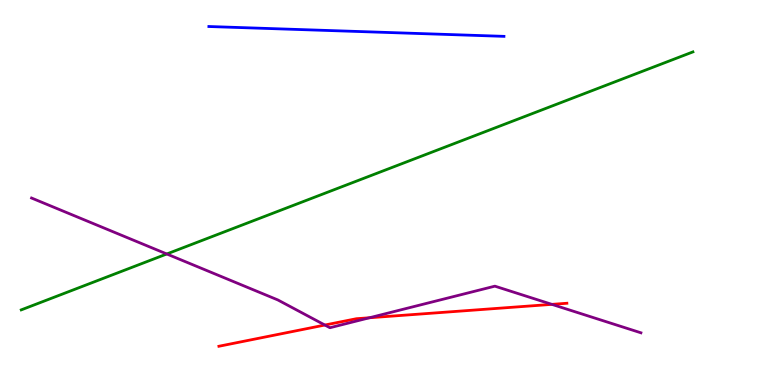[{'lines': ['blue', 'red'], 'intersections': []}, {'lines': ['green', 'red'], 'intersections': []}, {'lines': ['purple', 'red'], 'intersections': [{'x': 4.19, 'y': 1.56}, {'x': 4.77, 'y': 1.75}, {'x': 7.12, 'y': 2.09}]}, {'lines': ['blue', 'green'], 'intersections': []}, {'lines': ['blue', 'purple'], 'intersections': []}, {'lines': ['green', 'purple'], 'intersections': [{'x': 2.15, 'y': 3.4}]}]